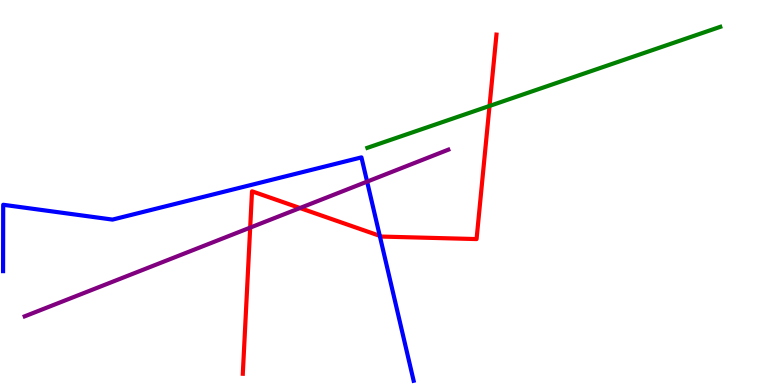[{'lines': ['blue', 'red'], 'intersections': [{'x': 4.9, 'y': 3.87}]}, {'lines': ['green', 'red'], 'intersections': [{'x': 6.32, 'y': 7.25}]}, {'lines': ['purple', 'red'], 'intersections': [{'x': 3.23, 'y': 4.09}, {'x': 3.87, 'y': 4.6}]}, {'lines': ['blue', 'green'], 'intersections': []}, {'lines': ['blue', 'purple'], 'intersections': [{'x': 4.74, 'y': 5.28}]}, {'lines': ['green', 'purple'], 'intersections': []}]